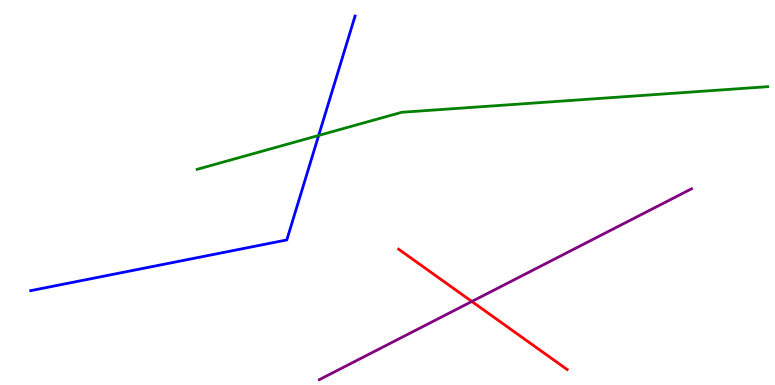[{'lines': ['blue', 'red'], 'intersections': []}, {'lines': ['green', 'red'], 'intersections': []}, {'lines': ['purple', 'red'], 'intersections': [{'x': 6.09, 'y': 2.17}]}, {'lines': ['blue', 'green'], 'intersections': [{'x': 4.11, 'y': 6.48}]}, {'lines': ['blue', 'purple'], 'intersections': []}, {'lines': ['green', 'purple'], 'intersections': []}]